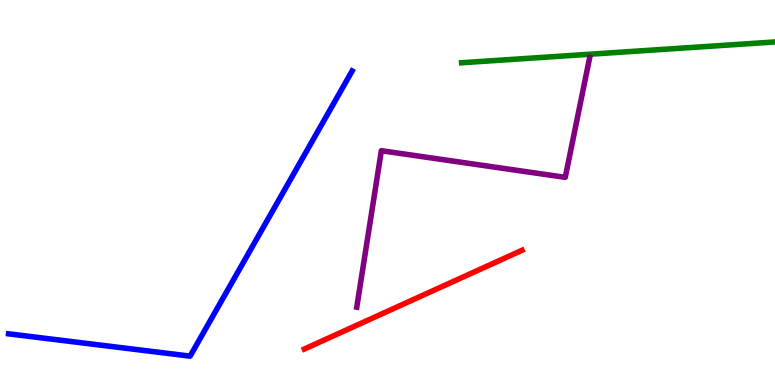[{'lines': ['blue', 'red'], 'intersections': []}, {'lines': ['green', 'red'], 'intersections': []}, {'lines': ['purple', 'red'], 'intersections': []}, {'lines': ['blue', 'green'], 'intersections': []}, {'lines': ['blue', 'purple'], 'intersections': []}, {'lines': ['green', 'purple'], 'intersections': []}]